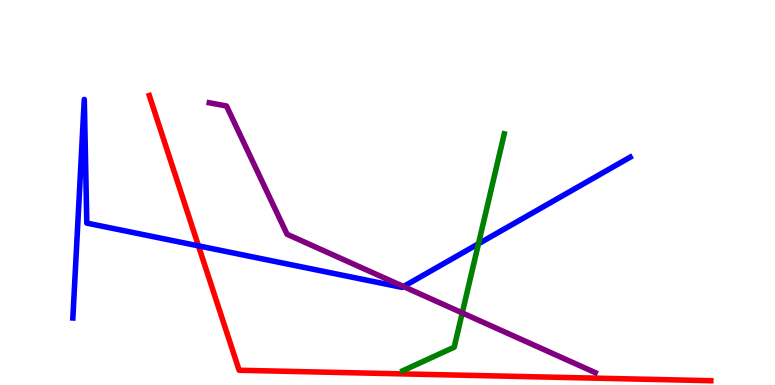[{'lines': ['blue', 'red'], 'intersections': [{'x': 2.56, 'y': 3.61}]}, {'lines': ['green', 'red'], 'intersections': []}, {'lines': ['purple', 'red'], 'intersections': []}, {'lines': ['blue', 'green'], 'intersections': [{'x': 6.17, 'y': 3.67}]}, {'lines': ['blue', 'purple'], 'intersections': [{'x': 5.21, 'y': 2.56}]}, {'lines': ['green', 'purple'], 'intersections': [{'x': 5.96, 'y': 1.87}]}]